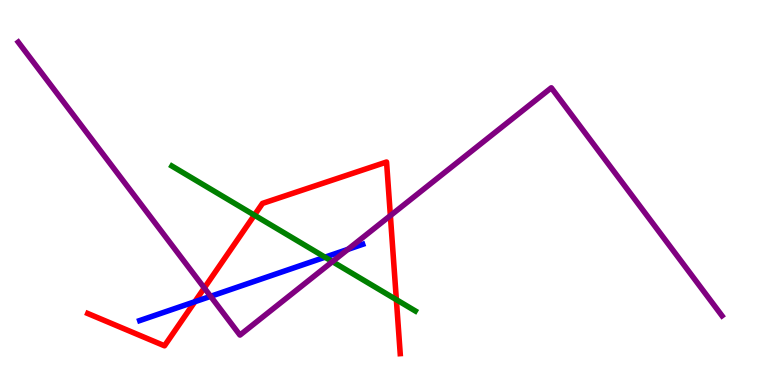[{'lines': ['blue', 'red'], 'intersections': [{'x': 2.51, 'y': 2.16}]}, {'lines': ['green', 'red'], 'intersections': [{'x': 3.28, 'y': 4.41}, {'x': 5.11, 'y': 2.22}]}, {'lines': ['purple', 'red'], 'intersections': [{'x': 2.64, 'y': 2.52}, {'x': 5.04, 'y': 4.4}]}, {'lines': ['blue', 'green'], 'intersections': [{'x': 4.19, 'y': 3.32}]}, {'lines': ['blue', 'purple'], 'intersections': [{'x': 2.72, 'y': 2.3}, {'x': 4.49, 'y': 3.52}]}, {'lines': ['green', 'purple'], 'intersections': [{'x': 4.29, 'y': 3.2}]}]